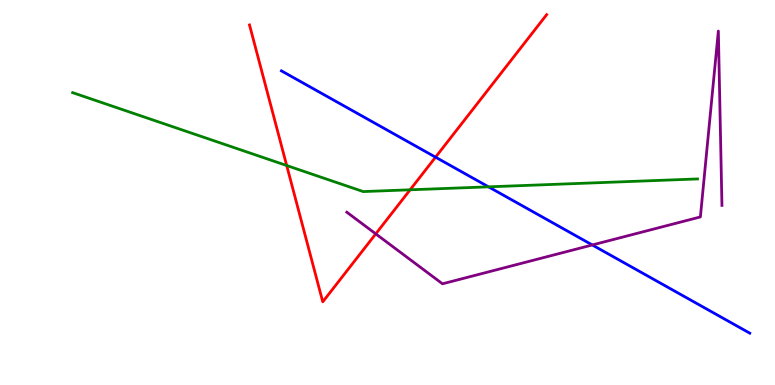[{'lines': ['blue', 'red'], 'intersections': [{'x': 5.62, 'y': 5.92}]}, {'lines': ['green', 'red'], 'intersections': [{'x': 3.7, 'y': 5.7}, {'x': 5.29, 'y': 5.07}]}, {'lines': ['purple', 'red'], 'intersections': [{'x': 4.85, 'y': 3.93}]}, {'lines': ['blue', 'green'], 'intersections': [{'x': 6.3, 'y': 5.15}]}, {'lines': ['blue', 'purple'], 'intersections': [{'x': 7.64, 'y': 3.64}]}, {'lines': ['green', 'purple'], 'intersections': []}]